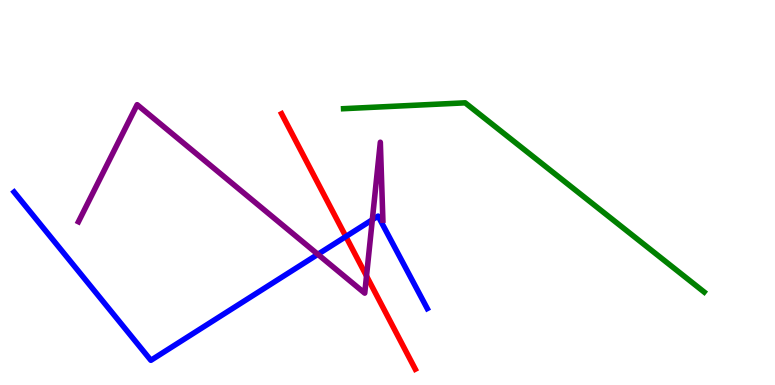[{'lines': ['blue', 'red'], 'intersections': [{'x': 4.46, 'y': 3.86}]}, {'lines': ['green', 'red'], 'intersections': []}, {'lines': ['purple', 'red'], 'intersections': [{'x': 4.73, 'y': 2.83}]}, {'lines': ['blue', 'green'], 'intersections': []}, {'lines': ['blue', 'purple'], 'intersections': [{'x': 4.1, 'y': 3.39}, {'x': 4.8, 'y': 4.29}]}, {'lines': ['green', 'purple'], 'intersections': []}]